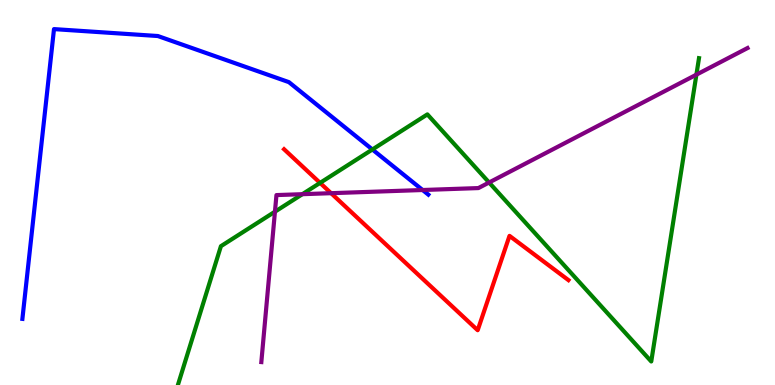[{'lines': ['blue', 'red'], 'intersections': []}, {'lines': ['green', 'red'], 'intersections': [{'x': 4.13, 'y': 5.25}]}, {'lines': ['purple', 'red'], 'intersections': [{'x': 4.27, 'y': 4.98}]}, {'lines': ['blue', 'green'], 'intersections': [{'x': 4.8, 'y': 6.12}]}, {'lines': ['blue', 'purple'], 'intersections': [{'x': 5.45, 'y': 5.06}]}, {'lines': ['green', 'purple'], 'intersections': [{'x': 3.55, 'y': 4.5}, {'x': 3.9, 'y': 4.96}, {'x': 6.31, 'y': 5.26}, {'x': 8.99, 'y': 8.06}]}]